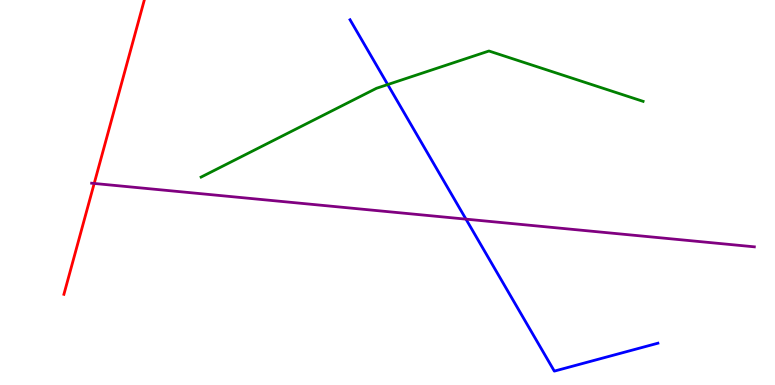[{'lines': ['blue', 'red'], 'intersections': []}, {'lines': ['green', 'red'], 'intersections': []}, {'lines': ['purple', 'red'], 'intersections': [{'x': 1.22, 'y': 5.23}]}, {'lines': ['blue', 'green'], 'intersections': [{'x': 5.0, 'y': 7.8}]}, {'lines': ['blue', 'purple'], 'intersections': [{'x': 6.01, 'y': 4.31}]}, {'lines': ['green', 'purple'], 'intersections': []}]